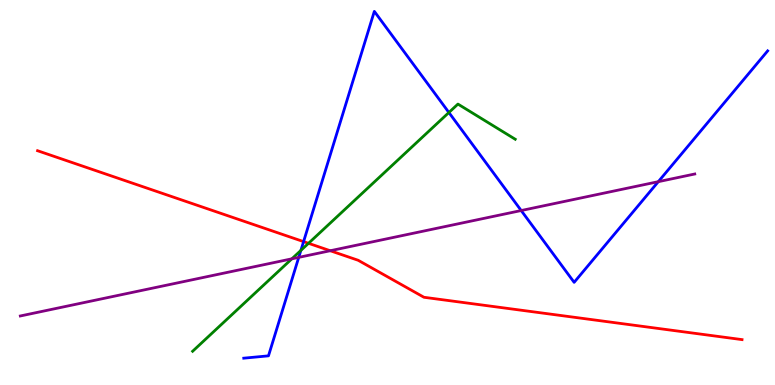[{'lines': ['blue', 'red'], 'intersections': [{'x': 3.92, 'y': 3.72}]}, {'lines': ['green', 'red'], 'intersections': [{'x': 3.98, 'y': 3.68}]}, {'lines': ['purple', 'red'], 'intersections': [{'x': 4.26, 'y': 3.49}]}, {'lines': ['blue', 'green'], 'intersections': [{'x': 3.88, 'y': 3.5}, {'x': 5.79, 'y': 7.08}]}, {'lines': ['blue', 'purple'], 'intersections': [{'x': 3.85, 'y': 3.32}, {'x': 6.73, 'y': 4.53}, {'x': 8.49, 'y': 5.28}]}, {'lines': ['green', 'purple'], 'intersections': [{'x': 3.77, 'y': 3.28}]}]